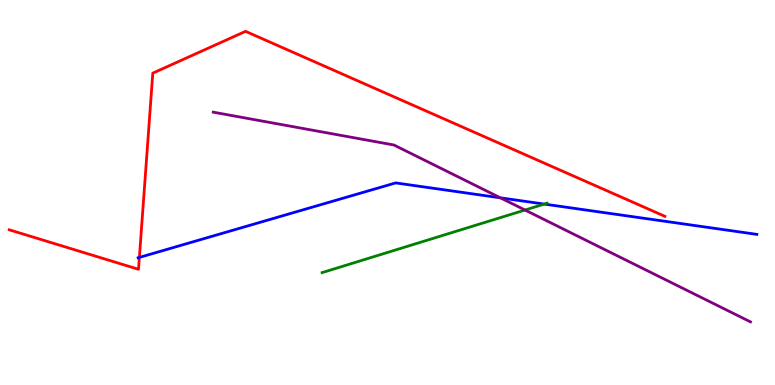[{'lines': ['blue', 'red'], 'intersections': [{'x': 1.8, 'y': 3.31}]}, {'lines': ['green', 'red'], 'intersections': []}, {'lines': ['purple', 'red'], 'intersections': []}, {'lines': ['blue', 'green'], 'intersections': [{'x': 7.02, 'y': 4.7}]}, {'lines': ['blue', 'purple'], 'intersections': [{'x': 6.46, 'y': 4.86}]}, {'lines': ['green', 'purple'], 'intersections': [{'x': 6.77, 'y': 4.54}]}]